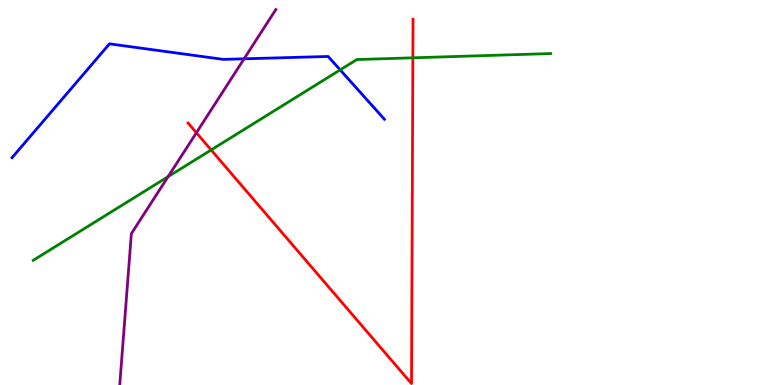[{'lines': ['blue', 'red'], 'intersections': []}, {'lines': ['green', 'red'], 'intersections': [{'x': 2.72, 'y': 6.11}, {'x': 5.33, 'y': 8.5}]}, {'lines': ['purple', 'red'], 'intersections': [{'x': 2.53, 'y': 6.55}]}, {'lines': ['blue', 'green'], 'intersections': [{'x': 4.39, 'y': 8.18}]}, {'lines': ['blue', 'purple'], 'intersections': [{'x': 3.15, 'y': 8.47}]}, {'lines': ['green', 'purple'], 'intersections': [{'x': 2.17, 'y': 5.41}]}]